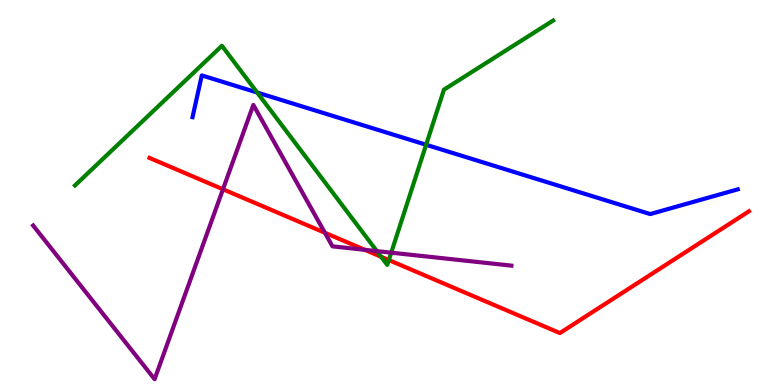[{'lines': ['blue', 'red'], 'intersections': []}, {'lines': ['green', 'red'], 'intersections': [{'x': 4.92, 'y': 3.33}, {'x': 5.02, 'y': 3.25}]}, {'lines': ['purple', 'red'], 'intersections': [{'x': 2.88, 'y': 5.08}, {'x': 4.19, 'y': 3.95}, {'x': 4.71, 'y': 3.51}]}, {'lines': ['blue', 'green'], 'intersections': [{'x': 3.32, 'y': 7.6}, {'x': 5.5, 'y': 6.24}]}, {'lines': ['blue', 'purple'], 'intersections': []}, {'lines': ['green', 'purple'], 'intersections': [{'x': 4.86, 'y': 3.48}, {'x': 5.05, 'y': 3.44}]}]